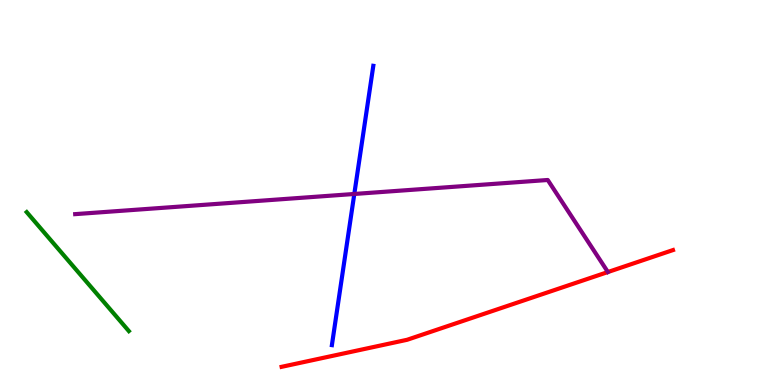[{'lines': ['blue', 'red'], 'intersections': []}, {'lines': ['green', 'red'], 'intersections': []}, {'lines': ['purple', 'red'], 'intersections': []}, {'lines': ['blue', 'green'], 'intersections': []}, {'lines': ['blue', 'purple'], 'intersections': [{'x': 4.57, 'y': 4.96}]}, {'lines': ['green', 'purple'], 'intersections': []}]